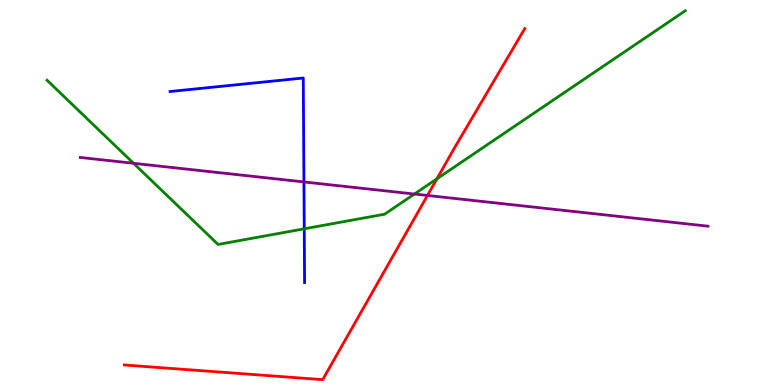[{'lines': ['blue', 'red'], 'intersections': []}, {'lines': ['green', 'red'], 'intersections': [{'x': 5.64, 'y': 5.36}]}, {'lines': ['purple', 'red'], 'intersections': [{'x': 5.52, 'y': 4.92}]}, {'lines': ['blue', 'green'], 'intersections': [{'x': 3.93, 'y': 4.06}]}, {'lines': ['blue', 'purple'], 'intersections': [{'x': 3.92, 'y': 5.27}]}, {'lines': ['green', 'purple'], 'intersections': [{'x': 1.72, 'y': 5.76}, {'x': 5.35, 'y': 4.96}]}]